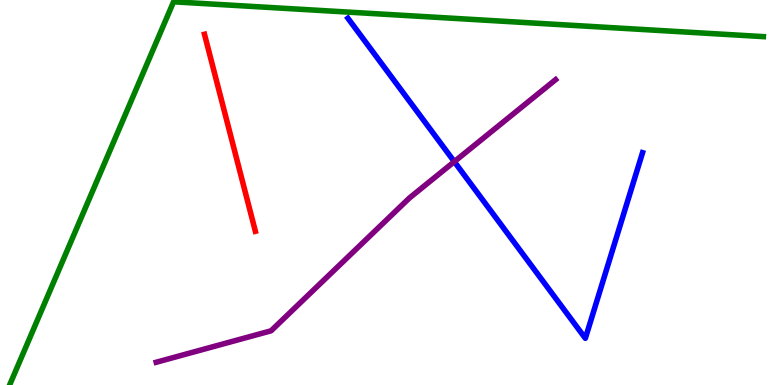[{'lines': ['blue', 'red'], 'intersections': []}, {'lines': ['green', 'red'], 'intersections': []}, {'lines': ['purple', 'red'], 'intersections': []}, {'lines': ['blue', 'green'], 'intersections': []}, {'lines': ['blue', 'purple'], 'intersections': [{'x': 5.86, 'y': 5.8}]}, {'lines': ['green', 'purple'], 'intersections': []}]